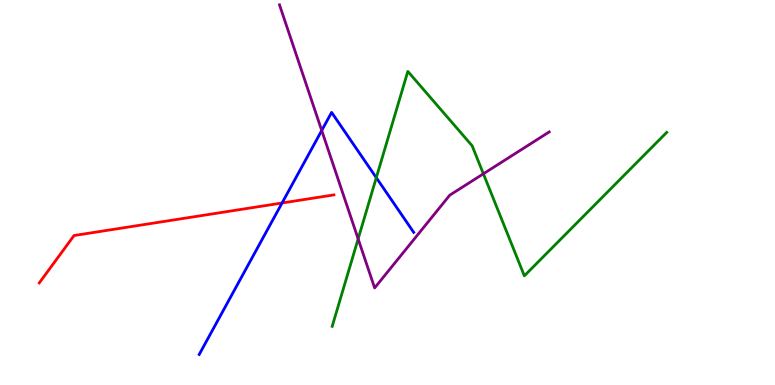[{'lines': ['blue', 'red'], 'intersections': [{'x': 3.64, 'y': 4.73}]}, {'lines': ['green', 'red'], 'intersections': []}, {'lines': ['purple', 'red'], 'intersections': []}, {'lines': ['blue', 'green'], 'intersections': [{'x': 4.86, 'y': 5.38}]}, {'lines': ['blue', 'purple'], 'intersections': [{'x': 4.15, 'y': 6.61}]}, {'lines': ['green', 'purple'], 'intersections': [{'x': 4.62, 'y': 3.8}, {'x': 6.24, 'y': 5.49}]}]